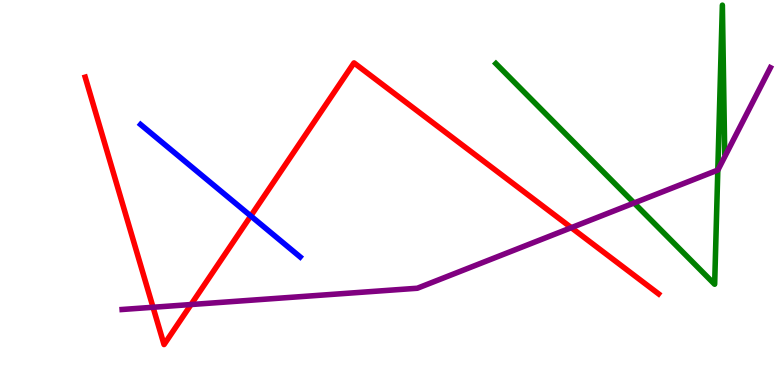[{'lines': ['blue', 'red'], 'intersections': [{'x': 3.24, 'y': 4.39}]}, {'lines': ['green', 'red'], 'intersections': []}, {'lines': ['purple', 'red'], 'intersections': [{'x': 1.97, 'y': 2.02}, {'x': 2.47, 'y': 2.09}, {'x': 7.37, 'y': 4.09}]}, {'lines': ['blue', 'green'], 'intersections': []}, {'lines': ['blue', 'purple'], 'intersections': []}, {'lines': ['green', 'purple'], 'intersections': [{'x': 8.18, 'y': 4.73}, {'x': 9.26, 'y': 5.58}]}]